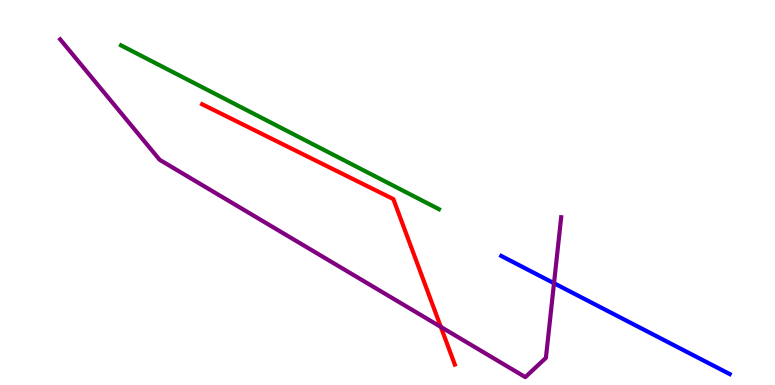[{'lines': ['blue', 'red'], 'intersections': []}, {'lines': ['green', 'red'], 'intersections': []}, {'lines': ['purple', 'red'], 'intersections': [{'x': 5.69, 'y': 1.51}]}, {'lines': ['blue', 'green'], 'intersections': []}, {'lines': ['blue', 'purple'], 'intersections': [{'x': 7.15, 'y': 2.64}]}, {'lines': ['green', 'purple'], 'intersections': []}]